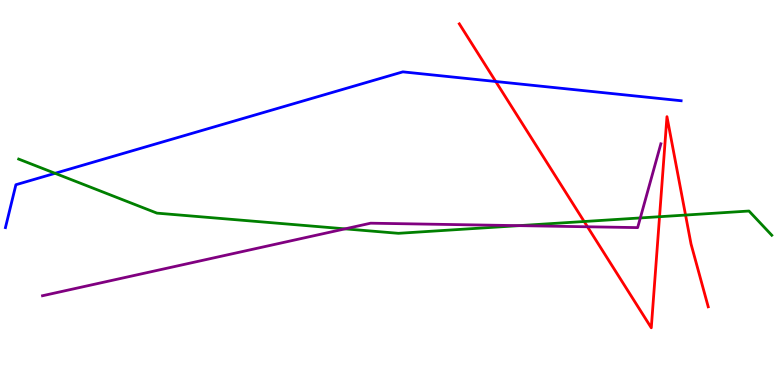[{'lines': ['blue', 'red'], 'intersections': [{'x': 6.4, 'y': 7.88}]}, {'lines': ['green', 'red'], 'intersections': [{'x': 7.54, 'y': 4.25}, {'x': 8.51, 'y': 4.37}, {'x': 8.85, 'y': 4.41}]}, {'lines': ['purple', 'red'], 'intersections': [{'x': 7.58, 'y': 4.11}]}, {'lines': ['blue', 'green'], 'intersections': [{'x': 0.711, 'y': 5.5}]}, {'lines': ['blue', 'purple'], 'intersections': []}, {'lines': ['green', 'purple'], 'intersections': [{'x': 4.45, 'y': 4.06}, {'x': 6.7, 'y': 4.14}, {'x': 8.26, 'y': 4.34}]}]